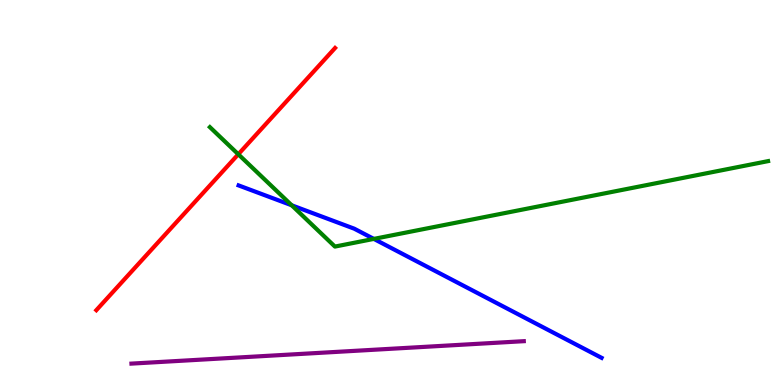[{'lines': ['blue', 'red'], 'intersections': []}, {'lines': ['green', 'red'], 'intersections': [{'x': 3.07, 'y': 5.99}]}, {'lines': ['purple', 'red'], 'intersections': []}, {'lines': ['blue', 'green'], 'intersections': [{'x': 3.76, 'y': 4.67}, {'x': 4.82, 'y': 3.79}]}, {'lines': ['blue', 'purple'], 'intersections': []}, {'lines': ['green', 'purple'], 'intersections': []}]